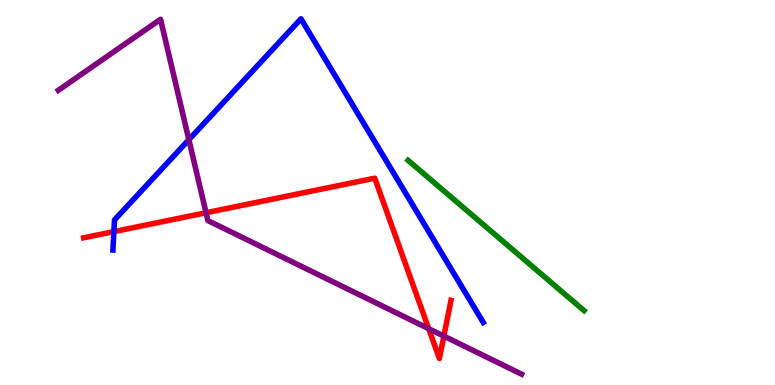[{'lines': ['blue', 'red'], 'intersections': [{'x': 1.47, 'y': 3.98}]}, {'lines': ['green', 'red'], 'intersections': []}, {'lines': ['purple', 'red'], 'intersections': [{'x': 2.66, 'y': 4.47}, {'x': 5.53, 'y': 1.46}, {'x': 5.73, 'y': 1.27}]}, {'lines': ['blue', 'green'], 'intersections': []}, {'lines': ['blue', 'purple'], 'intersections': [{'x': 2.44, 'y': 6.37}]}, {'lines': ['green', 'purple'], 'intersections': []}]